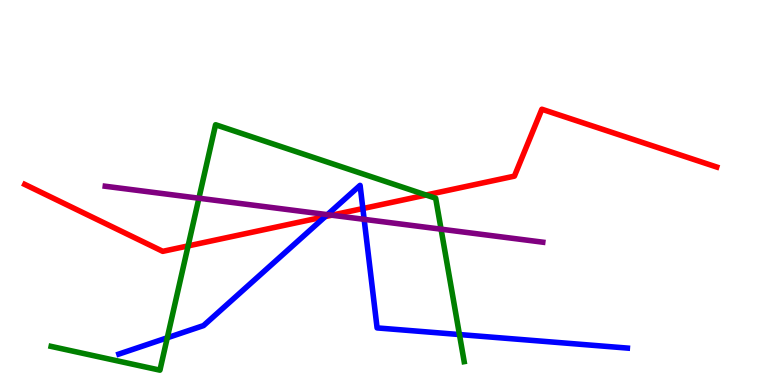[{'lines': ['blue', 'red'], 'intersections': [{'x': 4.2, 'y': 4.37}, {'x': 4.68, 'y': 4.58}]}, {'lines': ['green', 'red'], 'intersections': [{'x': 2.43, 'y': 3.61}, {'x': 5.5, 'y': 4.93}]}, {'lines': ['purple', 'red'], 'intersections': [{'x': 4.28, 'y': 4.41}]}, {'lines': ['blue', 'green'], 'intersections': [{'x': 2.16, 'y': 1.23}, {'x': 5.93, 'y': 1.31}]}, {'lines': ['blue', 'purple'], 'intersections': [{'x': 4.22, 'y': 4.42}, {'x': 4.7, 'y': 4.3}]}, {'lines': ['green', 'purple'], 'intersections': [{'x': 2.57, 'y': 4.85}, {'x': 5.69, 'y': 4.05}]}]